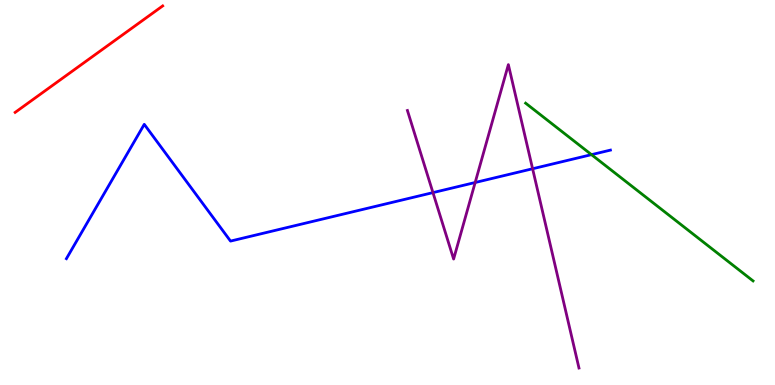[{'lines': ['blue', 'red'], 'intersections': []}, {'lines': ['green', 'red'], 'intersections': []}, {'lines': ['purple', 'red'], 'intersections': []}, {'lines': ['blue', 'green'], 'intersections': [{'x': 7.63, 'y': 5.98}]}, {'lines': ['blue', 'purple'], 'intersections': [{'x': 5.59, 'y': 5.0}, {'x': 6.13, 'y': 5.26}, {'x': 6.87, 'y': 5.62}]}, {'lines': ['green', 'purple'], 'intersections': []}]